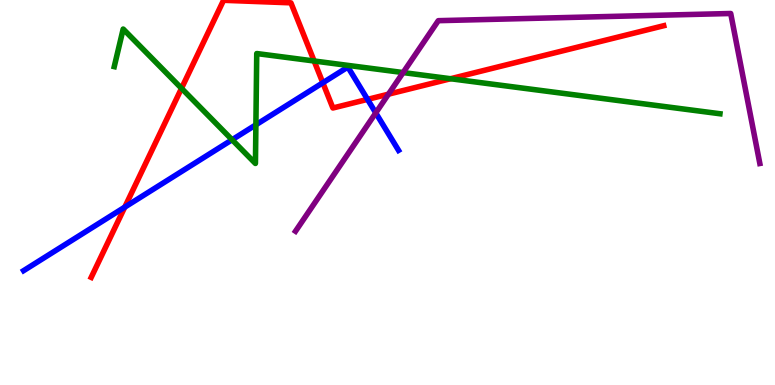[{'lines': ['blue', 'red'], 'intersections': [{'x': 1.61, 'y': 4.62}, {'x': 4.17, 'y': 7.85}, {'x': 4.74, 'y': 7.42}]}, {'lines': ['green', 'red'], 'intersections': [{'x': 2.34, 'y': 7.71}, {'x': 4.05, 'y': 8.42}, {'x': 5.81, 'y': 7.96}]}, {'lines': ['purple', 'red'], 'intersections': [{'x': 5.01, 'y': 7.55}]}, {'lines': ['blue', 'green'], 'intersections': [{'x': 2.99, 'y': 6.37}, {'x': 3.3, 'y': 6.76}]}, {'lines': ['blue', 'purple'], 'intersections': [{'x': 4.85, 'y': 7.07}]}, {'lines': ['green', 'purple'], 'intersections': [{'x': 5.2, 'y': 8.12}]}]